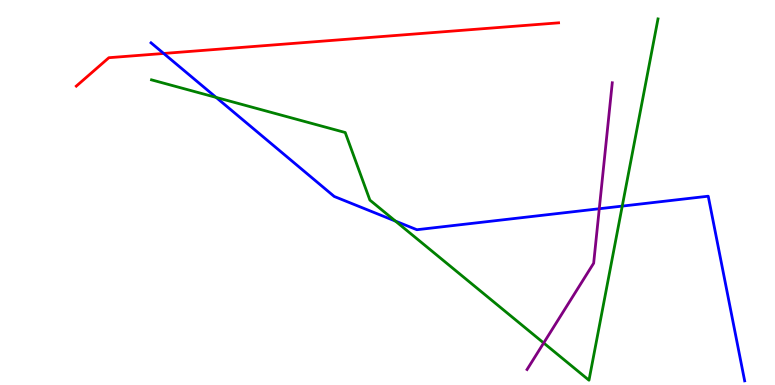[{'lines': ['blue', 'red'], 'intersections': [{'x': 2.11, 'y': 8.61}]}, {'lines': ['green', 'red'], 'intersections': []}, {'lines': ['purple', 'red'], 'intersections': []}, {'lines': ['blue', 'green'], 'intersections': [{'x': 2.79, 'y': 7.47}, {'x': 5.1, 'y': 4.26}, {'x': 8.03, 'y': 4.65}]}, {'lines': ['blue', 'purple'], 'intersections': [{'x': 7.73, 'y': 4.58}]}, {'lines': ['green', 'purple'], 'intersections': [{'x': 7.02, 'y': 1.09}]}]